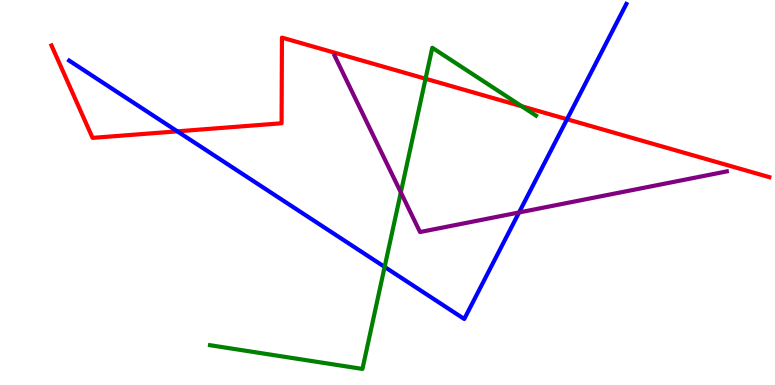[{'lines': ['blue', 'red'], 'intersections': [{'x': 2.29, 'y': 6.59}, {'x': 7.32, 'y': 6.9}]}, {'lines': ['green', 'red'], 'intersections': [{'x': 5.49, 'y': 7.96}, {'x': 6.73, 'y': 7.24}]}, {'lines': ['purple', 'red'], 'intersections': []}, {'lines': ['blue', 'green'], 'intersections': [{'x': 4.96, 'y': 3.07}]}, {'lines': ['blue', 'purple'], 'intersections': [{'x': 6.7, 'y': 4.48}]}, {'lines': ['green', 'purple'], 'intersections': [{'x': 5.17, 'y': 5.0}]}]